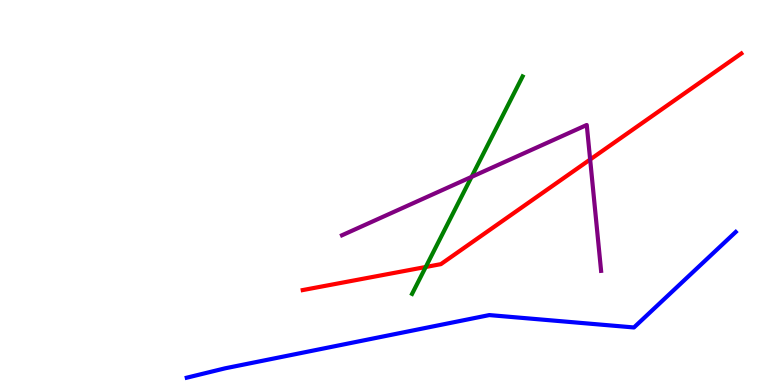[{'lines': ['blue', 'red'], 'intersections': []}, {'lines': ['green', 'red'], 'intersections': [{'x': 5.49, 'y': 3.07}]}, {'lines': ['purple', 'red'], 'intersections': [{'x': 7.61, 'y': 5.86}]}, {'lines': ['blue', 'green'], 'intersections': []}, {'lines': ['blue', 'purple'], 'intersections': []}, {'lines': ['green', 'purple'], 'intersections': [{'x': 6.08, 'y': 5.41}]}]